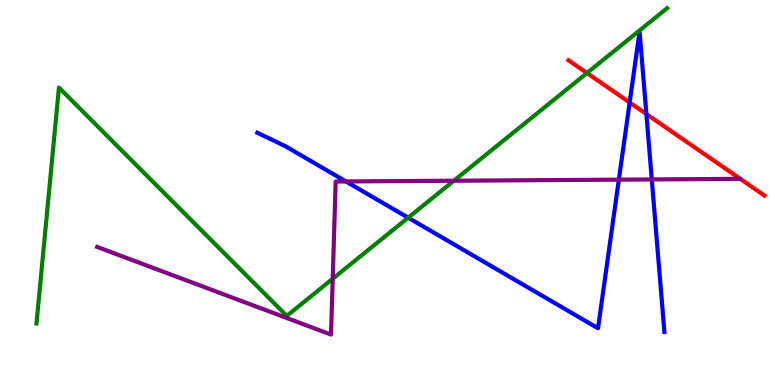[{'lines': ['blue', 'red'], 'intersections': [{'x': 8.12, 'y': 7.34}, {'x': 8.34, 'y': 7.04}]}, {'lines': ['green', 'red'], 'intersections': [{'x': 7.57, 'y': 8.1}]}, {'lines': ['purple', 'red'], 'intersections': []}, {'lines': ['blue', 'green'], 'intersections': [{'x': 5.27, 'y': 4.35}]}, {'lines': ['blue', 'purple'], 'intersections': [{'x': 4.46, 'y': 5.29}, {'x': 7.99, 'y': 5.33}, {'x': 8.41, 'y': 5.34}]}, {'lines': ['green', 'purple'], 'intersections': [{'x': 4.29, 'y': 2.76}, {'x': 5.86, 'y': 5.31}]}]